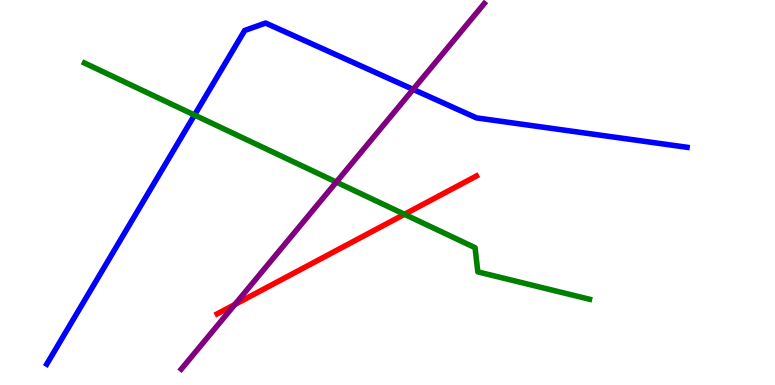[{'lines': ['blue', 'red'], 'intersections': []}, {'lines': ['green', 'red'], 'intersections': [{'x': 5.22, 'y': 4.43}]}, {'lines': ['purple', 'red'], 'intersections': [{'x': 3.03, 'y': 2.09}]}, {'lines': ['blue', 'green'], 'intersections': [{'x': 2.51, 'y': 7.01}]}, {'lines': ['blue', 'purple'], 'intersections': [{'x': 5.33, 'y': 7.68}]}, {'lines': ['green', 'purple'], 'intersections': [{'x': 4.34, 'y': 5.27}]}]